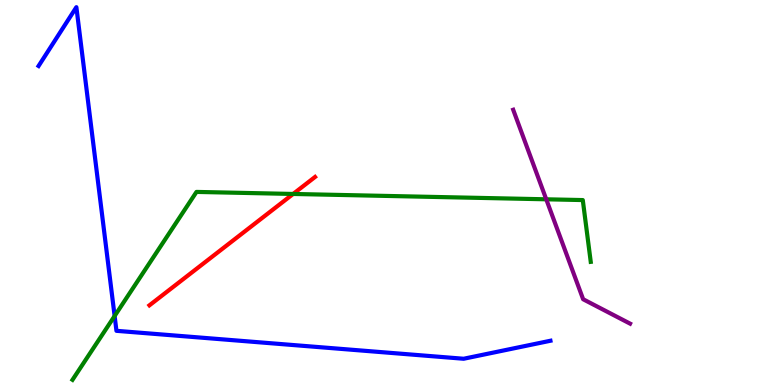[{'lines': ['blue', 'red'], 'intersections': []}, {'lines': ['green', 'red'], 'intersections': [{'x': 3.78, 'y': 4.96}]}, {'lines': ['purple', 'red'], 'intersections': []}, {'lines': ['blue', 'green'], 'intersections': [{'x': 1.48, 'y': 1.79}]}, {'lines': ['blue', 'purple'], 'intersections': []}, {'lines': ['green', 'purple'], 'intersections': [{'x': 7.05, 'y': 4.82}]}]